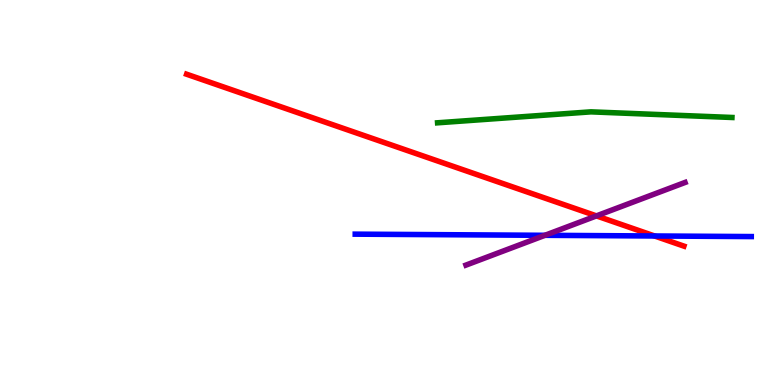[{'lines': ['blue', 'red'], 'intersections': [{'x': 8.45, 'y': 3.87}]}, {'lines': ['green', 'red'], 'intersections': []}, {'lines': ['purple', 'red'], 'intersections': [{'x': 7.7, 'y': 4.39}]}, {'lines': ['blue', 'green'], 'intersections': []}, {'lines': ['blue', 'purple'], 'intersections': [{'x': 7.03, 'y': 3.89}]}, {'lines': ['green', 'purple'], 'intersections': []}]